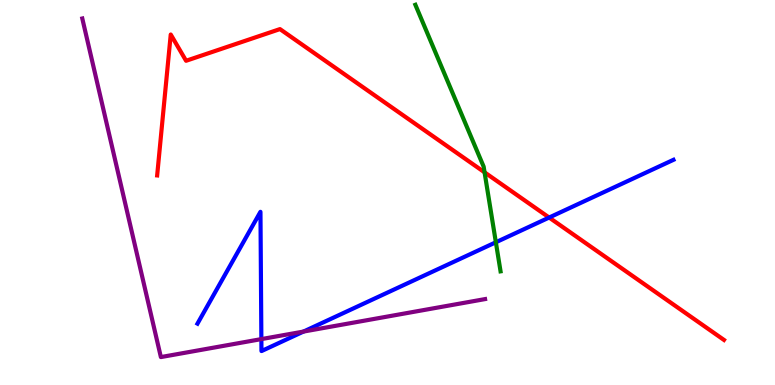[{'lines': ['blue', 'red'], 'intersections': [{'x': 7.09, 'y': 4.35}]}, {'lines': ['green', 'red'], 'intersections': [{'x': 6.25, 'y': 5.52}]}, {'lines': ['purple', 'red'], 'intersections': []}, {'lines': ['blue', 'green'], 'intersections': [{'x': 6.4, 'y': 3.71}]}, {'lines': ['blue', 'purple'], 'intersections': [{'x': 3.37, 'y': 1.19}, {'x': 3.92, 'y': 1.39}]}, {'lines': ['green', 'purple'], 'intersections': []}]